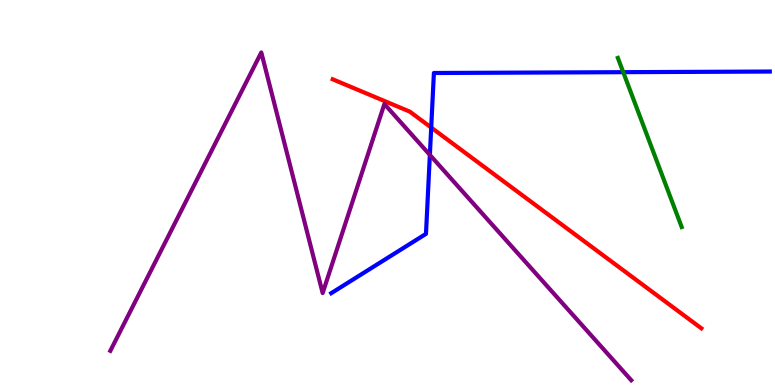[{'lines': ['blue', 'red'], 'intersections': [{'x': 5.56, 'y': 6.69}]}, {'lines': ['green', 'red'], 'intersections': []}, {'lines': ['purple', 'red'], 'intersections': []}, {'lines': ['blue', 'green'], 'intersections': [{'x': 8.04, 'y': 8.13}]}, {'lines': ['blue', 'purple'], 'intersections': [{'x': 5.55, 'y': 5.98}]}, {'lines': ['green', 'purple'], 'intersections': []}]